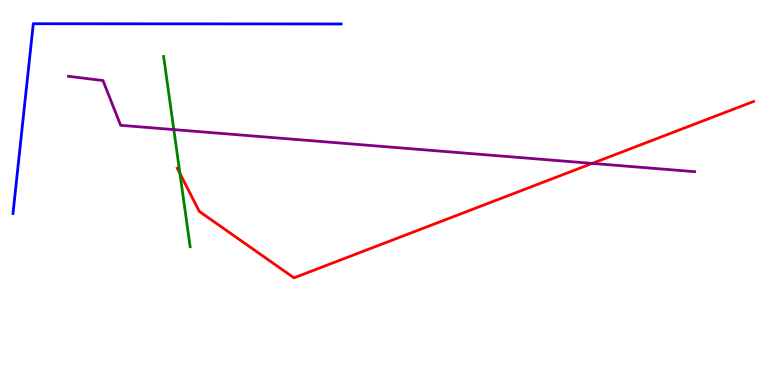[{'lines': ['blue', 'red'], 'intersections': []}, {'lines': ['green', 'red'], 'intersections': [{'x': 2.32, 'y': 5.5}]}, {'lines': ['purple', 'red'], 'intersections': [{'x': 7.64, 'y': 5.76}]}, {'lines': ['blue', 'green'], 'intersections': []}, {'lines': ['blue', 'purple'], 'intersections': []}, {'lines': ['green', 'purple'], 'intersections': [{'x': 2.24, 'y': 6.63}]}]